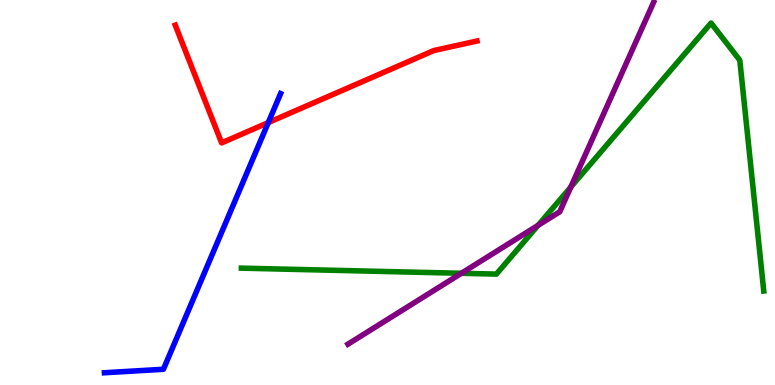[{'lines': ['blue', 'red'], 'intersections': [{'x': 3.46, 'y': 6.82}]}, {'lines': ['green', 'red'], 'intersections': []}, {'lines': ['purple', 'red'], 'intersections': []}, {'lines': ['blue', 'green'], 'intersections': []}, {'lines': ['blue', 'purple'], 'intersections': []}, {'lines': ['green', 'purple'], 'intersections': [{'x': 5.95, 'y': 2.9}, {'x': 6.94, 'y': 4.15}, {'x': 7.37, 'y': 5.14}]}]